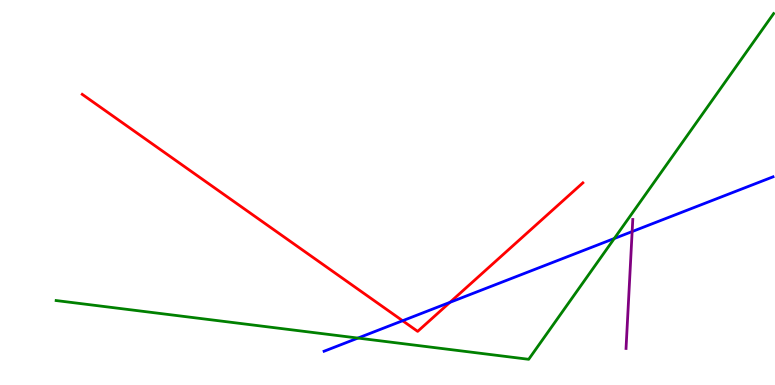[{'lines': ['blue', 'red'], 'intersections': [{'x': 5.19, 'y': 1.67}, {'x': 5.81, 'y': 2.15}]}, {'lines': ['green', 'red'], 'intersections': []}, {'lines': ['purple', 'red'], 'intersections': []}, {'lines': ['blue', 'green'], 'intersections': [{'x': 4.62, 'y': 1.22}, {'x': 7.93, 'y': 3.81}]}, {'lines': ['blue', 'purple'], 'intersections': [{'x': 8.16, 'y': 3.99}]}, {'lines': ['green', 'purple'], 'intersections': []}]